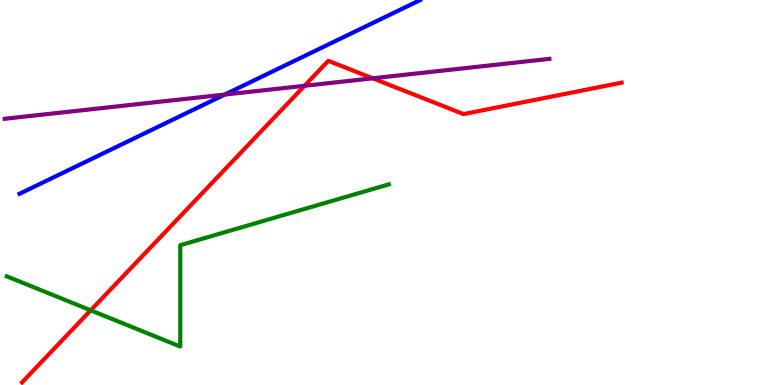[{'lines': ['blue', 'red'], 'intersections': []}, {'lines': ['green', 'red'], 'intersections': [{'x': 1.17, 'y': 1.94}]}, {'lines': ['purple', 'red'], 'intersections': [{'x': 3.93, 'y': 7.77}, {'x': 4.81, 'y': 7.97}]}, {'lines': ['blue', 'green'], 'intersections': []}, {'lines': ['blue', 'purple'], 'intersections': [{'x': 2.9, 'y': 7.54}]}, {'lines': ['green', 'purple'], 'intersections': []}]